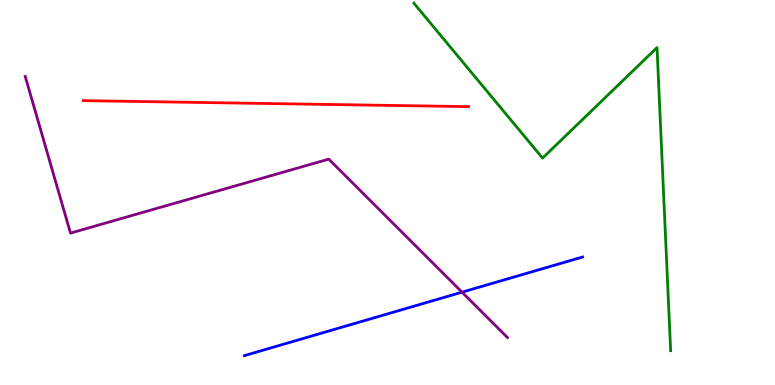[{'lines': ['blue', 'red'], 'intersections': []}, {'lines': ['green', 'red'], 'intersections': []}, {'lines': ['purple', 'red'], 'intersections': []}, {'lines': ['blue', 'green'], 'intersections': []}, {'lines': ['blue', 'purple'], 'intersections': [{'x': 5.96, 'y': 2.41}]}, {'lines': ['green', 'purple'], 'intersections': []}]